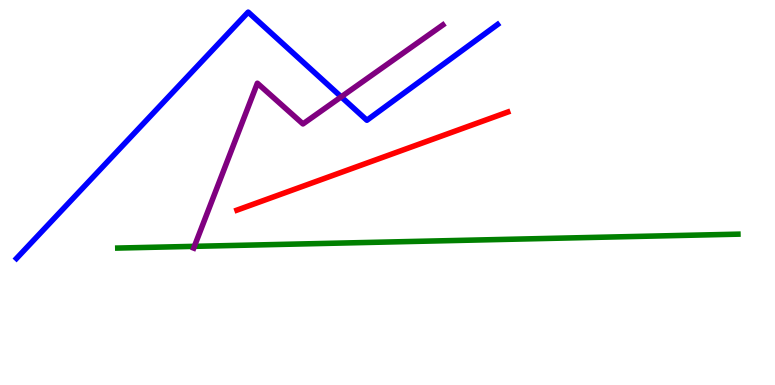[{'lines': ['blue', 'red'], 'intersections': []}, {'lines': ['green', 'red'], 'intersections': []}, {'lines': ['purple', 'red'], 'intersections': []}, {'lines': ['blue', 'green'], 'intersections': []}, {'lines': ['blue', 'purple'], 'intersections': [{'x': 4.4, 'y': 7.48}]}, {'lines': ['green', 'purple'], 'intersections': [{'x': 2.51, 'y': 3.6}]}]